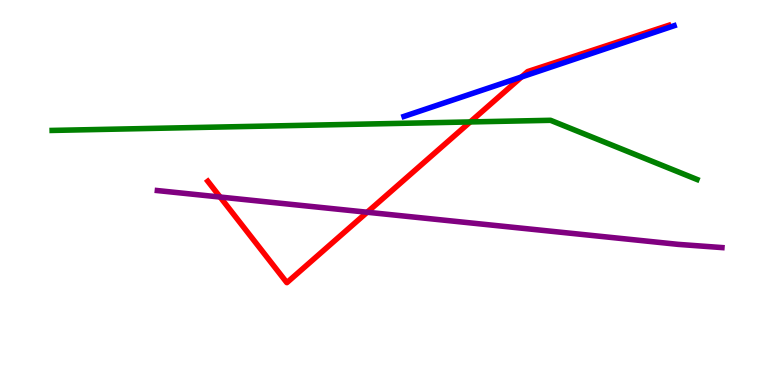[{'lines': ['blue', 'red'], 'intersections': [{'x': 6.73, 'y': 8.0}]}, {'lines': ['green', 'red'], 'intersections': [{'x': 6.07, 'y': 6.83}]}, {'lines': ['purple', 'red'], 'intersections': [{'x': 2.84, 'y': 4.88}, {'x': 4.74, 'y': 4.49}]}, {'lines': ['blue', 'green'], 'intersections': []}, {'lines': ['blue', 'purple'], 'intersections': []}, {'lines': ['green', 'purple'], 'intersections': []}]